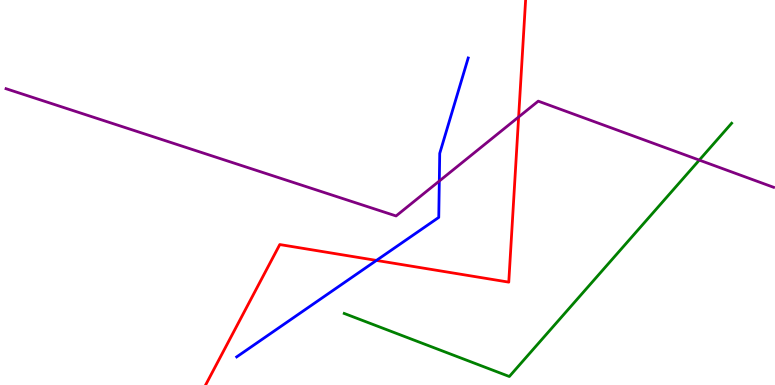[{'lines': ['blue', 'red'], 'intersections': [{'x': 4.86, 'y': 3.24}]}, {'lines': ['green', 'red'], 'intersections': []}, {'lines': ['purple', 'red'], 'intersections': [{'x': 6.69, 'y': 6.96}]}, {'lines': ['blue', 'green'], 'intersections': []}, {'lines': ['blue', 'purple'], 'intersections': [{'x': 5.67, 'y': 5.3}]}, {'lines': ['green', 'purple'], 'intersections': [{'x': 9.02, 'y': 5.84}]}]